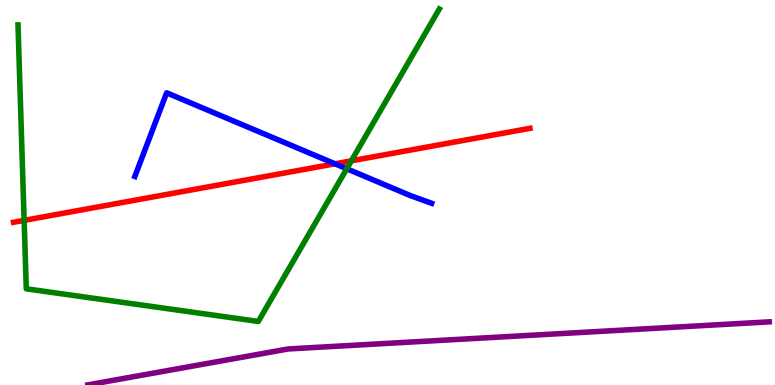[{'lines': ['blue', 'red'], 'intersections': [{'x': 4.32, 'y': 5.75}]}, {'lines': ['green', 'red'], 'intersections': [{'x': 0.311, 'y': 4.28}, {'x': 4.53, 'y': 5.82}]}, {'lines': ['purple', 'red'], 'intersections': []}, {'lines': ['blue', 'green'], 'intersections': [{'x': 4.47, 'y': 5.62}]}, {'lines': ['blue', 'purple'], 'intersections': []}, {'lines': ['green', 'purple'], 'intersections': []}]